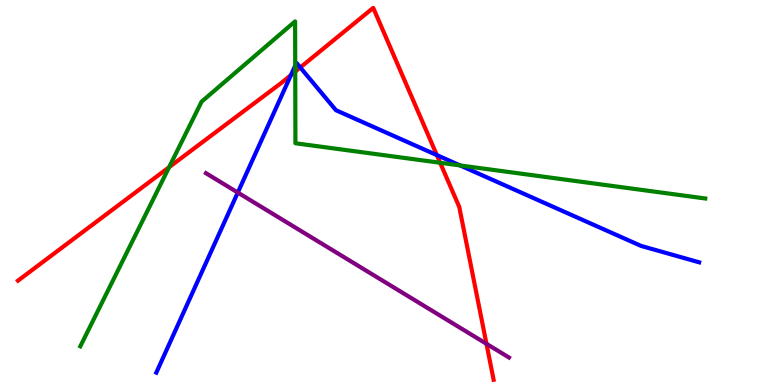[{'lines': ['blue', 'red'], 'intersections': [{'x': 3.75, 'y': 8.05}, {'x': 3.87, 'y': 8.25}, {'x': 5.64, 'y': 5.97}]}, {'lines': ['green', 'red'], 'intersections': [{'x': 2.18, 'y': 5.66}, {'x': 3.81, 'y': 8.14}, {'x': 5.68, 'y': 5.77}]}, {'lines': ['purple', 'red'], 'intersections': [{'x': 6.28, 'y': 1.07}]}, {'lines': ['blue', 'green'], 'intersections': [{'x': 3.81, 'y': 8.3}, {'x': 5.94, 'y': 5.7}]}, {'lines': ['blue', 'purple'], 'intersections': [{'x': 3.07, 'y': 5.0}]}, {'lines': ['green', 'purple'], 'intersections': []}]